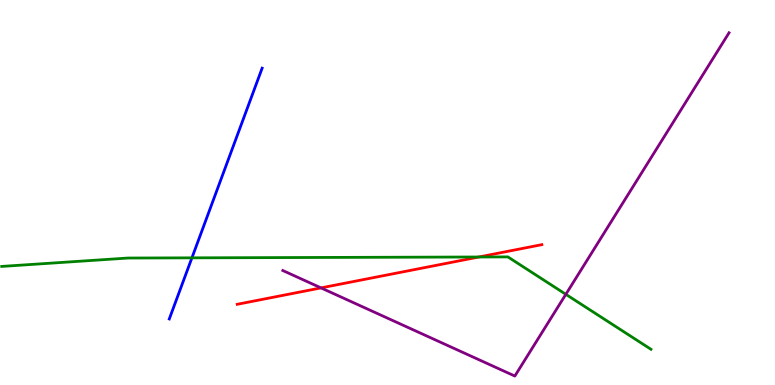[{'lines': ['blue', 'red'], 'intersections': []}, {'lines': ['green', 'red'], 'intersections': [{'x': 6.18, 'y': 3.32}]}, {'lines': ['purple', 'red'], 'intersections': [{'x': 4.14, 'y': 2.52}]}, {'lines': ['blue', 'green'], 'intersections': [{'x': 2.48, 'y': 3.3}]}, {'lines': ['blue', 'purple'], 'intersections': []}, {'lines': ['green', 'purple'], 'intersections': [{'x': 7.3, 'y': 2.36}]}]